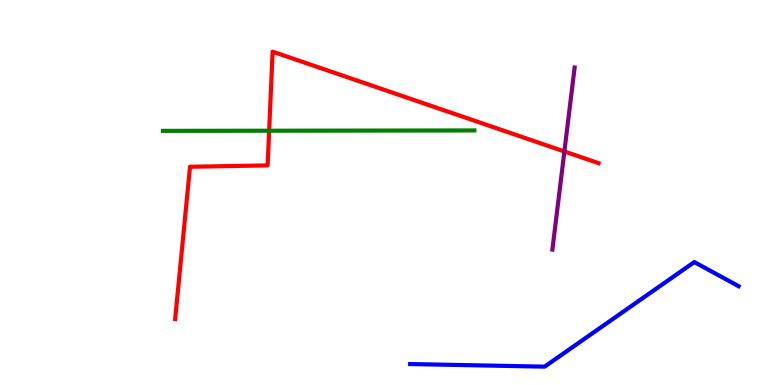[{'lines': ['blue', 'red'], 'intersections': []}, {'lines': ['green', 'red'], 'intersections': [{'x': 3.47, 'y': 6.6}]}, {'lines': ['purple', 'red'], 'intersections': [{'x': 7.28, 'y': 6.07}]}, {'lines': ['blue', 'green'], 'intersections': []}, {'lines': ['blue', 'purple'], 'intersections': []}, {'lines': ['green', 'purple'], 'intersections': []}]